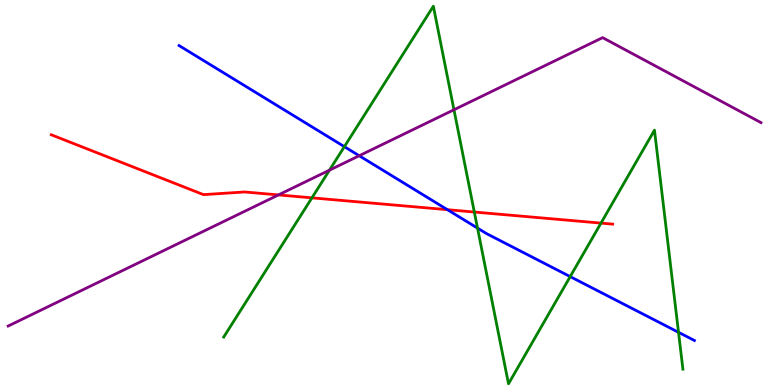[{'lines': ['blue', 'red'], 'intersections': [{'x': 5.77, 'y': 4.55}]}, {'lines': ['green', 'red'], 'intersections': [{'x': 4.02, 'y': 4.86}, {'x': 6.12, 'y': 4.49}, {'x': 7.75, 'y': 4.21}]}, {'lines': ['purple', 'red'], 'intersections': [{'x': 3.59, 'y': 4.94}]}, {'lines': ['blue', 'green'], 'intersections': [{'x': 4.44, 'y': 6.19}, {'x': 6.16, 'y': 4.08}, {'x': 7.36, 'y': 2.82}, {'x': 8.76, 'y': 1.37}]}, {'lines': ['blue', 'purple'], 'intersections': [{'x': 4.63, 'y': 5.95}]}, {'lines': ['green', 'purple'], 'intersections': [{'x': 4.25, 'y': 5.58}, {'x': 5.86, 'y': 7.15}]}]